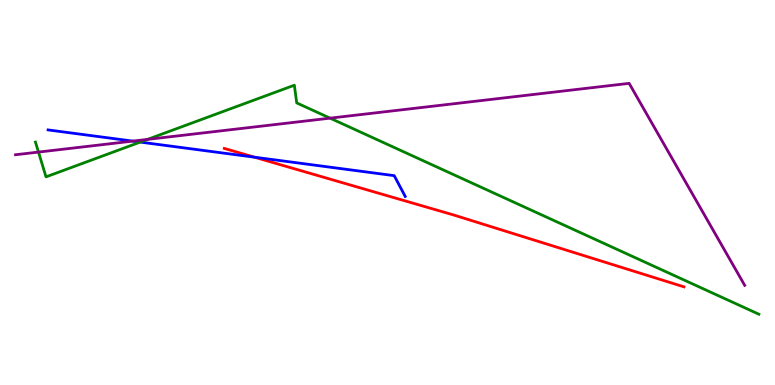[{'lines': ['blue', 'red'], 'intersections': [{'x': 3.28, 'y': 5.92}]}, {'lines': ['green', 'red'], 'intersections': []}, {'lines': ['purple', 'red'], 'intersections': []}, {'lines': ['blue', 'green'], 'intersections': [{'x': 1.81, 'y': 6.31}]}, {'lines': ['blue', 'purple'], 'intersections': [{'x': 1.71, 'y': 6.33}]}, {'lines': ['green', 'purple'], 'intersections': [{'x': 0.497, 'y': 6.05}, {'x': 1.9, 'y': 6.38}, {'x': 4.26, 'y': 6.93}]}]